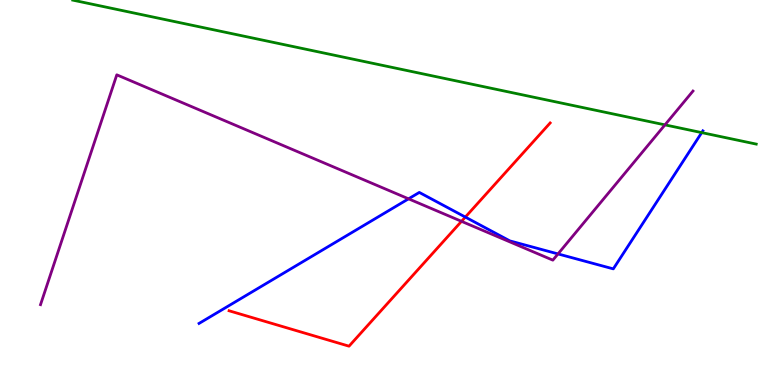[{'lines': ['blue', 'red'], 'intersections': [{'x': 6.0, 'y': 4.36}]}, {'lines': ['green', 'red'], 'intersections': []}, {'lines': ['purple', 'red'], 'intersections': [{'x': 5.95, 'y': 4.25}]}, {'lines': ['blue', 'green'], 'intersections': [{'x': 9.05, 'y': 6.56}]}, {'lines': ['blue', 'purple'], 'intersections': [{'x': 5.27, 'y': 4.84}, {'x': 7.2, 'y': 3.4}]}, {'lines': ['green', 'purple'], 'intersections': [{'x': 8.58, 'y': 6.76}]}]